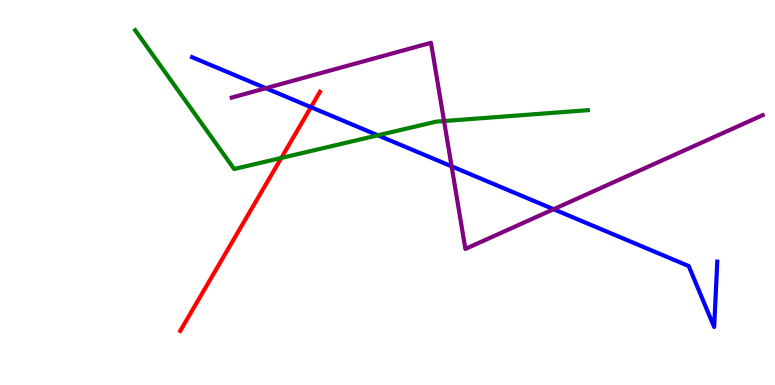[{'lines': ['blue', 'red'], 'intersections': [{'x': 4.01, 'y': 7.22}]}, {'lines': ['green', 'red'], 'intersections': [{'x': 3.63, 'y': 5.9}]}, {'lines': ['purple', 'red'], 'intersections': []}, {'lines': ['blue', 'green'], 'intersections': [{'x': 4.88, 'y': 6.49}]}, {'lines': ['blue', 'purple'], 'intersections': [{'x': 3.43, 'y': 7.71}, {'x': 5.83, 'y': 5.68}, {'x': 7.14, 'y': 4.57}]}, {'lines': ['green', 'purple'], 'intersections': [{'x': 5.73, 'y': 6.86}]}]